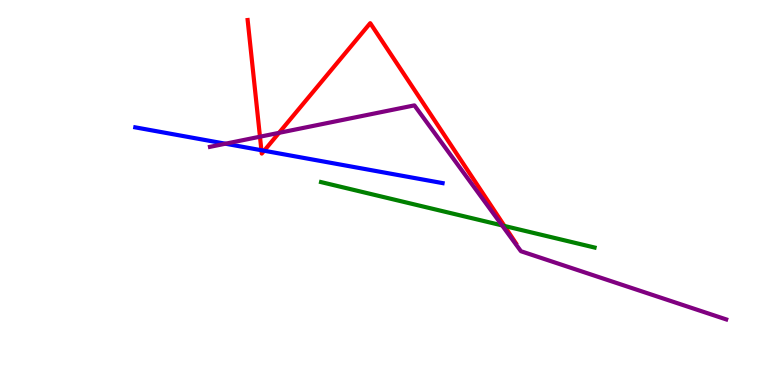[{'lines': ['blue', 'red'], 'intersections': [{'x': 3.37, 'y': 6.1}, {'x': 3.41, 'y': 6.08}]}, {'lines': ['green', 'red'], 'intersections': [{'x': 6.51, 'y': 4.13}]}, {'lines': ['purple', 'red'], 'intersections': [{'x': 3.35, 'y': 6.45}, {'x': 3.6, 'y': 6.55}]}, {'lines': ['blue', 'green'], 'intersections': []}, {'lines': ['blue', 'purple'], 'intersections': [{'x': 2.91, 'y': 6.27}]}, {'lines': ['green', 'purple'], 'intersections': [{'x': 6.48, 'y': 4.15}]}]